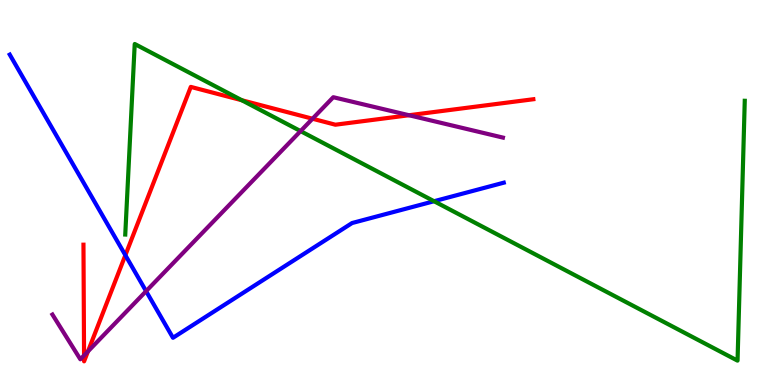[{'lines': ['blue', 'red'], 'intersections': [{'x': 1.62, 'y': 3.37}]}, {'lines': ['green', 'red'], 'intersections': [{'x': 3.12, 'y': 7.4}]}, {'lines': ['purple', 'red'], 'intersections': [{'x': 1.08, 'y': 0.768}, {'x': 1.13, 'y': 0.872}, {'x': 4.03, 'y': 6.92}, {'x': 5.28, 'y': 7.01}]}, {'lines': ['blue', 'green'], 'intersections': [{'x': 5.6, 'y': 4.77}]}, {'lines': ['blue', 'purple'], 'intersections': [{'x': 1.89, 'y': 2.44}]}, {'lines': ['green', 'purple'], 'intersections': [{'x': 3.88, 'y': 6.59}]}]